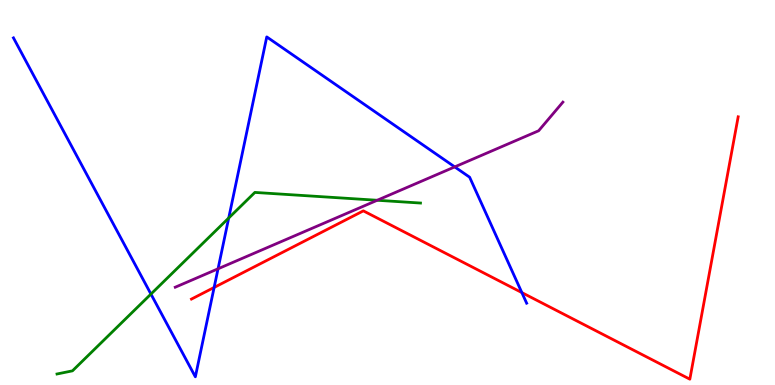[{'lines': ['blue', 'red'], 'intersections': [{'x': 2.76, 'y': 2.53}, {'x': 6.73, 'y': 2.4}]}, {'lines': ['green', 'red'], 'intersections': []}, {'lines': ['purple', 'red'], 'intersections': []}, {'lines': ['blue', 'green'], 'intersections': [{'x': 1.95, 'y': 2.36}, {'x': 2.95, 'y': 4.34}]}, {'lines': ['blue', 'purple'], 'intersections': [{'x': 2.81, 'y': 3.02}, {'x': 5.87, 'y': 5.66}]}, {'lines': ['green', 'purple'], 'intersections': [{'x': 4.87, 'y': 4.8}]}]